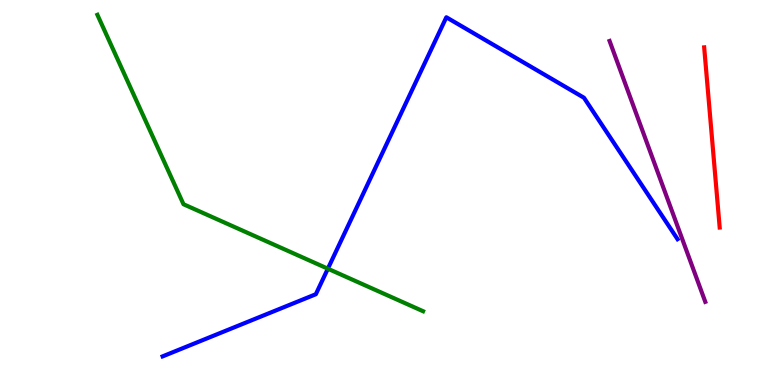[{'lines': ['blue', 'red'], 'intersections': []}, {'lines': ['green', 'red'], 'intersections': []}, {'lines': ['purple', 'red'], 'intersections': []}, {'lines': ['blue', 'green'], 'intersections': [{'x': 4.23, 'y': 3.02}]}, {'lines': ['blue', 'purple'], 'intersections': []}, {'lines': ['green', 'purple'], 'intersections': []}]